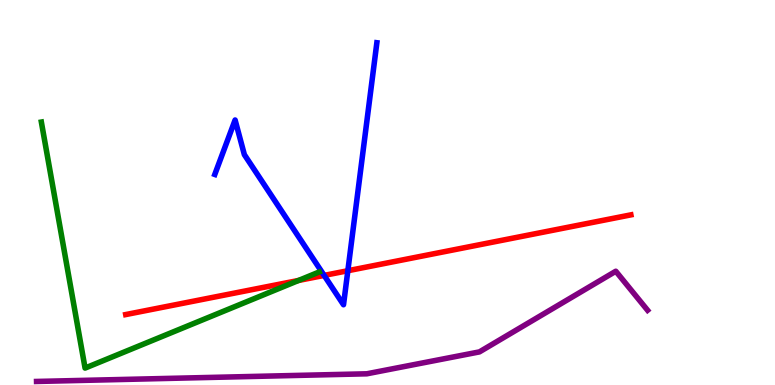[{'lines': ['blue', 'red'], 'intersections': [{'x': 4.18, 'y': 2.85}, {'x': 4.49, 'y': 2.97}]}, {'lines': ['green', 'red'], 'intersections': [{'x': 3.85, 'y': 2.72}]}, {'lines': ['purple', 'red'], 'intersections': []}, {'lines': ['blue', 'green'], 'intersections': []}, {'lines': ['blue', 'purple'], 'intersections': []}, {'lines': ['green', 'purple'], 'intersections': []}]